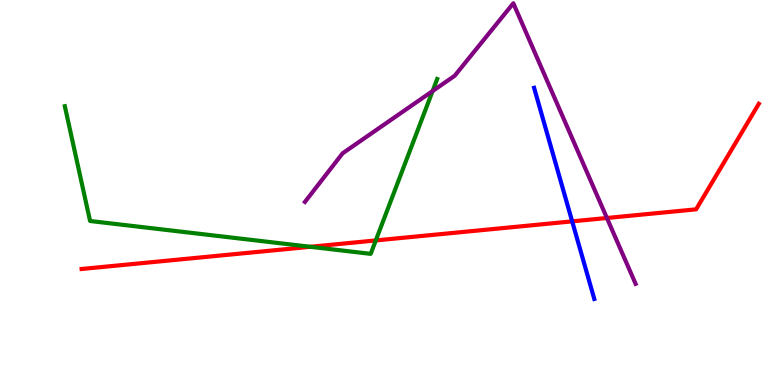[{'lines': ['blue', 'red'], 'intersections': [{'x': 7.38, 'y': 4.25}]}, {'lines': ['green', 'red'], 'intersections': [{'x': 4.0, 'y': 3.59}, {'x': 4.85, 'y': 3.76}]}, {'lines': ['purple', 'red'], 'intersections': [{'x': 7.83, 'y': 4.34}]}, {'lines': ['blue', 'green'], 'intersections': []}, {'lines': ['blue', 'purple'], 'intersections': []}, {'lines': ['green', 'purple'], 'intersections': [{'x': 5.58, 'y': 7.64}]}]